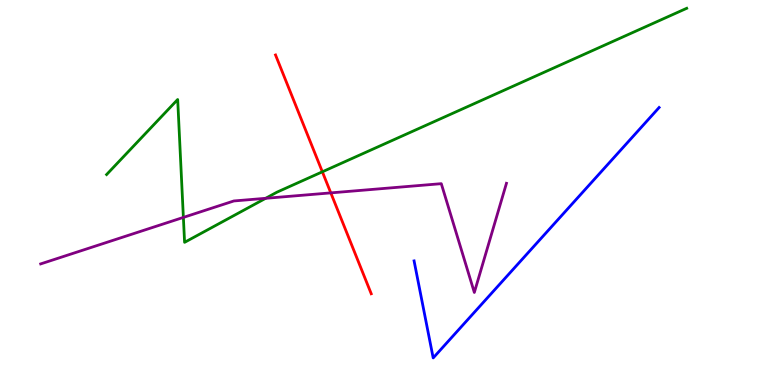[{'lines': ['blue', 'red'], 'intersections': []}, {'lines': ['green', 'red'], 'intersections': [{'x': 4.16, 'y': 5.54}]}, {'lines': ['purple', 'red'], 'intersections': [{'x': 4.27, 'y': 4.99}]}, {'lines': ['blue', 'green'], 'intersections': []}, {'lines': ['blue', 'purple'], 'intersections': []}, {'lines': ['green', 'purple'], 'intersections': [{'x': 2.37, 'y': 4.35}, {'x': 3.43, 'y': 4.85}]}]